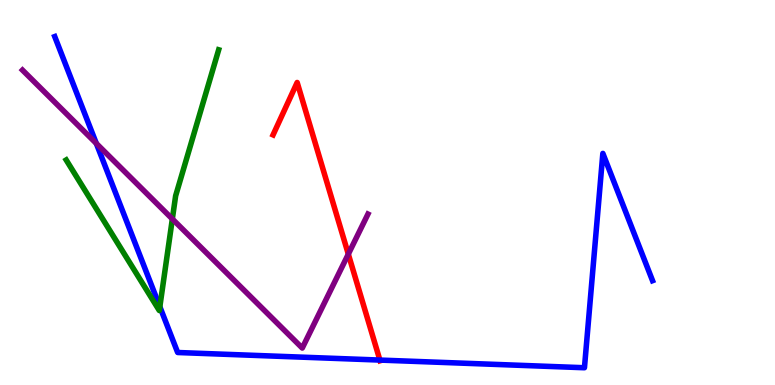[{'lines': ['blue', 'red'], 'intersections': [{'x': 4.9, 'y': 0.647}]}, {'lines': ['green', 'red'], 'intersections': []}, {'lines': ['purple', 'red'], 'intersections': [{'x': 4.49, 'y': 3.4}]}, {'lines': ['blue', 'green'], 'intersections': [{'x': 2.06, 'y': 2.03}]}, {'lines': ['blue', 'purple'], 'intersections': [{'x': 1.24, 'y': 6.27}]}, {'lines': ['green', 'purple'], 'intersections': [{'x': 2.22, 'y': 4.31}]}]